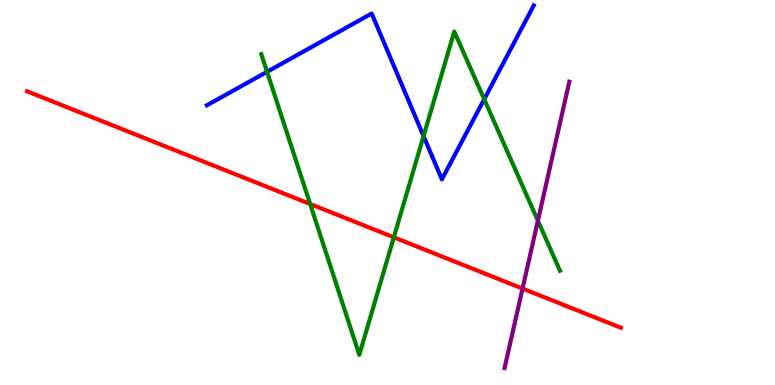[{'lines': ['blue', 'red'], 'intersections': []}, {'lines': ['green', 'red'], 'intersections': [{'x': 4.0, 'y': 4.7}, {'x': 5.08, 'y': 3.84}]}, {'lines': ['purple', 'red'], 'intersections': [{'x': 6.74, 'y': 2.5}]}, {'lines': ['blue', 'green'], 'intersections': [{'x': 3.45, 'y': 8.13}, {'x': 5.47, 'y': 6.47}, {'x': 6.25, 'y': 7.42}]}, {'lines': ['blue', 'purple'], 'intersections': []}, {'lines': ['green', 'purple'], 'intersections': [{'x': 6.94, 'y': 4.27}]}]